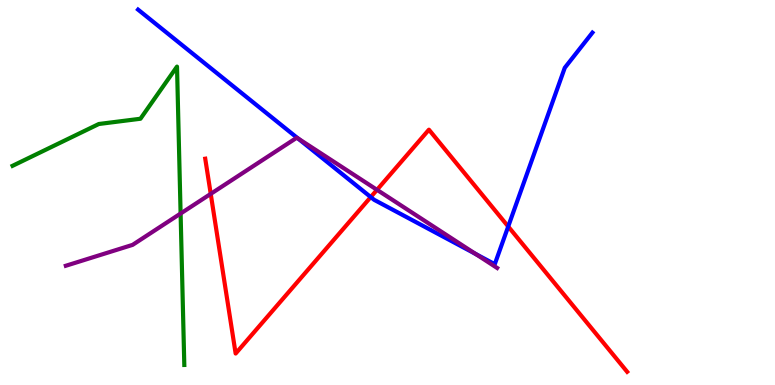[{'lines': ['blue', 'red'], 'intersections': [{'x': 4.78, 'y': 4.88}, {'x': 6.56, 'y': 4.12}]}, {'lines': ['green', 'red'], 'intersections': []}, {'lines': ['purple', 'red'], 'intersections': [{'x': 2.72, 'y': 4.96}, {'x': 4.86, 'y': 5.07}]}, {'lines': ['blue', 'green'], 'intersections': []}, {'lines': ['blue', 'purple'], 'intersections': [{'x': 3.84, 'y': 6.41}, {'x': 6.14, 'y': 3.4}]}, {'lines': ['green', 'purple'], 'intersections': [{'x': 2.33, 'y': 4.45}]}]